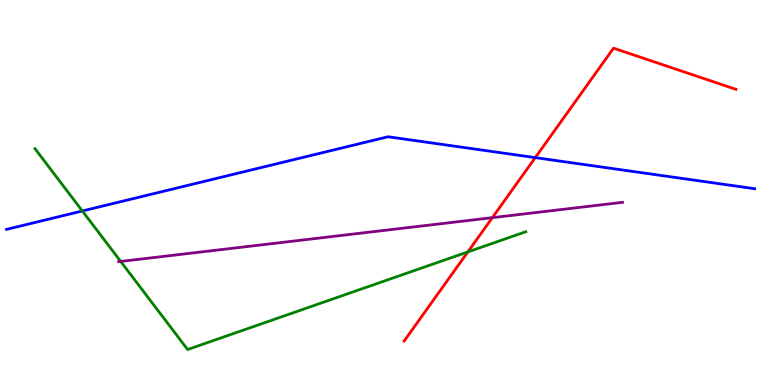[{'lines': ['blue', 'red'], 'intersections': [{'x': 6.91, 'y': 5.91}]}, {'lines': ['green', 'red'], 'intersections': [{'x': 6.04, 'y': 3.46}]}, {'lines': ['purple', 'red'], 'intersections': [{'x': 6.35, 'y': 4.35}]}, {'lines': ['blue', 'green'], 'intersections': [{'x': 1.06, 'y': 4.52}]}, {'lines': ['blue', 'purple'], 'intersections': []}, {'lines': ['green', 'purple'], 'intersections': [{'x': 1.56, 'y': 3.21}]}]